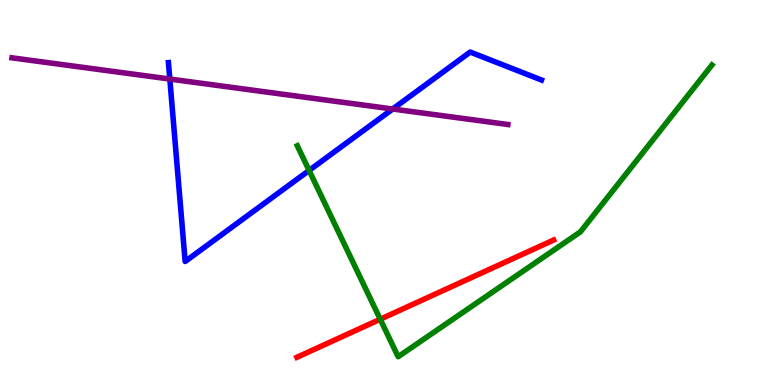[{'lines': ['blue', 'red'], 'intersections': []}, {'lines': ['green', 'red'], 'intersections': [{'x': 4.91, 'y': 1.71}]}, {'lines': ['purple', 'red'], 'intersections': []}, {'lines': ['blue', 'green'], 'intersections': [{'x': 3.99, 'y': 5.57}]}, {'lines': ['blue', 'purple'], 'intersections': [{'x': 2.19, 'y': 7.95}, {'x': 5.07, 'y': 7.17}]}, {'lines': ['green', 'purple'], 'intersections': []}]